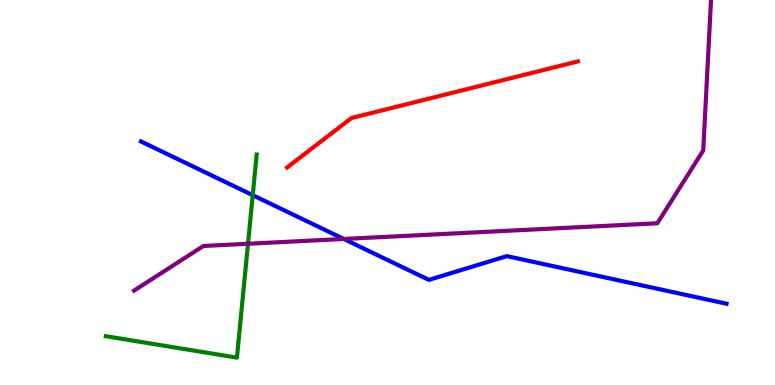[{'lines': ['blue', 'red'], 'intersections': []}, {'lines': ['green', 'red'], 'intersections': []}, {'lines': ['purple', 'red'], 'intersections': []}, {'lines': ['blue', 'green'], 'intersections': [{'x': 3.26, 'y': 4.93}]}, {'lines': ['blue', 'purple'], 'intersections': [{'x': 4.44, 'y': 3.79}]}, {'lines': ['green', 'purple'], 'intersections': [{'x': 3.2, 'y': 3.67}]}]